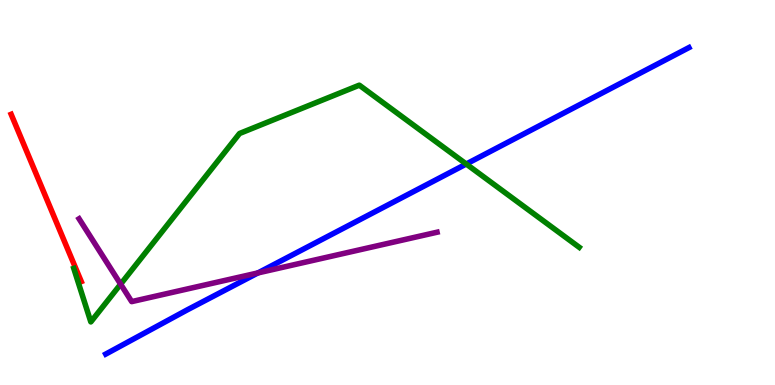[{'lines': ['blue', 'red'], 'intersections': []}, {'lines': ['green', 'red'], 'intersections': []}, {'lines': ['purple', 'red'], 'intersections': []}, {'lines': ['blue', 'green'], 'intersections': [{'x': 6.02, 'y': 5.74}]}, {'lines': ['blue', 'purple'], 'intersections': [{'x': 3.33, 'y': 2.91}]}, {'lines': ['green', 'purple'], 'intersections': [{'x': 1.56, 'y': 2.62}]}]